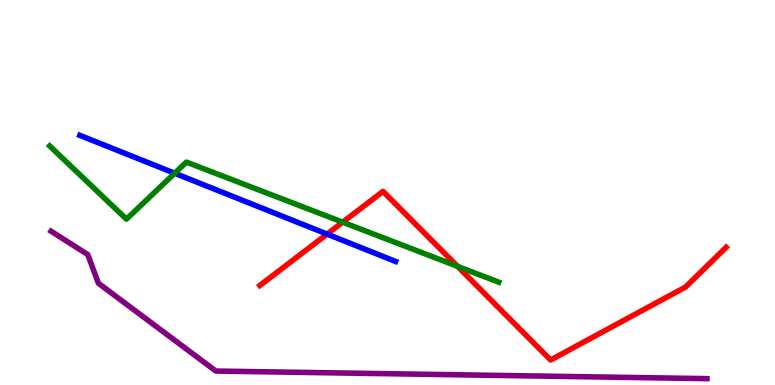[{'lines': ['blue', 'red'], 'intersections': [{'x': 4.22, 'y': 3.92}]}, {'lines': ['green', 'red'], 'intersections': [{'x': 4.42, 'y': 4.23}, {'x': 5.9, 'y': 3.08}]}, {'lines': ['purple', 'red'], 'intersections': []}, {'lines': ['blue', 'green'], 'intersections': [{'x': 2.25, 'y': 5.5}]}, {'lines': ['blue', 'purple'], 'intersections': []}, {'lines': ['green', 'purple'], 'intersections': []}]